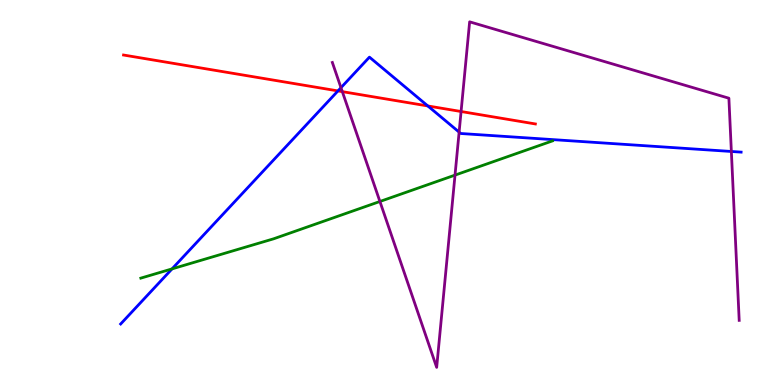[{'lines': ['blue', 'red'], 'intersections': [{'x': 4.36, 'y': 7.64}, {'x': 5.52, 'y': 7.25}]}, {'lines': ['green', 'red'], 'intersections': []}, {'lines': ['purple', 'red'], 'intersections': [{'x': 4.42, 'y': 7.62}, {'x': 5.95, 'y': 7.1}]}, {'lines': ['blue', 'green'], 'intersections': [{'x': 2.22, 'y': 3.02}]}, {'lines': ['blue', 'purple'], 'intersections': [{'x': 4.4, 'y': 7.72}, {'x': 5.92, 'y': 6.57}, {'x': 9.44, 'y': 6.07}]}, {'lines': ['green', 'purple'], 'intersections': [{'x': 4.9, 'y': 4.77}, {'x': 5.87, 'y': 5.45}]}]